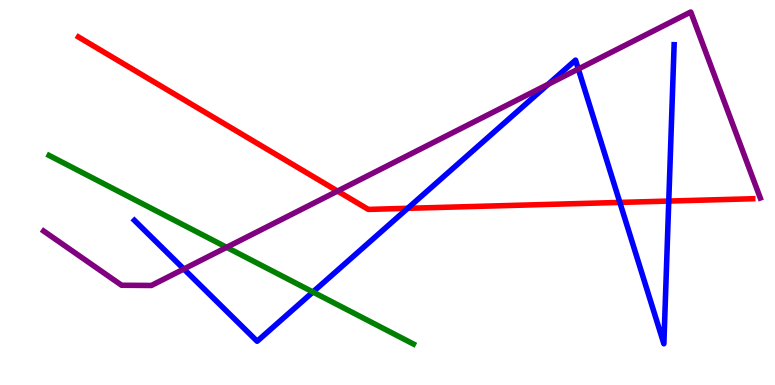[{'lines': ['blue', 'red'], 'intersections': [{'x': 5.26, 'y': 4.59}, {'x': 8.0, 'y': 4.74}, {'x': 8.63, 'y': 4.78}]}, {'lines': ['green', 'red'], 'intersections': []}, {'lines': ['purple', 'red'], 'intersections': [{'x': 4.36, 'y': 5.04}]}, {'lines': ['blue', 'green'], 'intersections': [{'x': 4.04, 'y': 2.42}]}, {'lines': ['blue', 'purple'], 'intersections': [{'x': 2.37, 'y': 3.01}, {'x': 7.07, 'y': 7.81}, {'x': 7.46, 'y': 8.21}]}, {'lines': ['green', 'purple'], 'intersections': [{'x': 2.92, 'y': 3.58}]}]